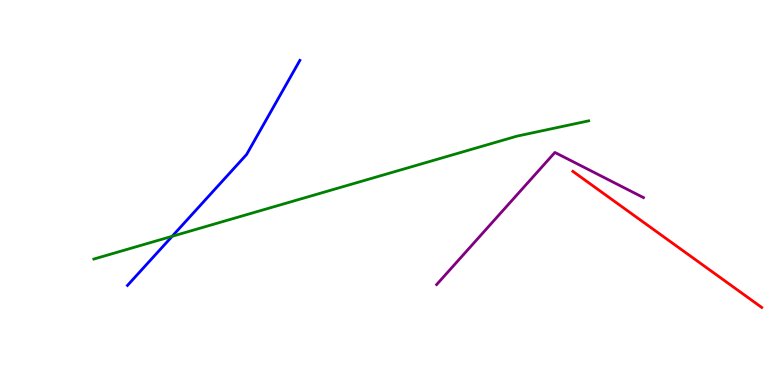[{'lines': ['blue', 'red'], 'intersections': []}, {'lines': ['green', 'red'], 'intersections': []}, {'lines': ['purple', 'red'], 'intersections': []}, {'lines': ['blue', 'green'], 'intersections': [{'x': 2.22, 'y': 3.86}]}, {'lines': ['blue', 'purple'], 'intersections': []}, {'lines': ['green', 'purple'], 'intersections': []}]